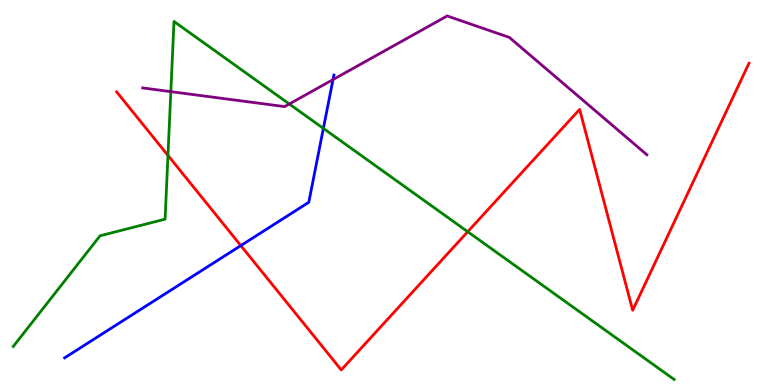[{'lines': ['blue', 'red'], 'intersections': [{'x': 3.11, 'y': 3.62}]}, {'lines': ['green', 'red'], 'intersections': [{'x': 2.17, 'y': 5.96}, {'x': 6.04, 'y': 3.98}]}, {'lines': ['purple', 'red'], 'intersections': []}, {'lines': ['blue', 'green'], 'intersections': [{'x': 4.17, 'y': 6.67}]}, {'lines': ['blue', 'purple'], 'intersections': [{'x': 4.3, 'y': 7.93}]}, {'lines': ['green', 'purple'], 'intersections': [{'x': 2.2, 'y': 7.62}, {'x': 3.73, 'y': 7.3}]}]